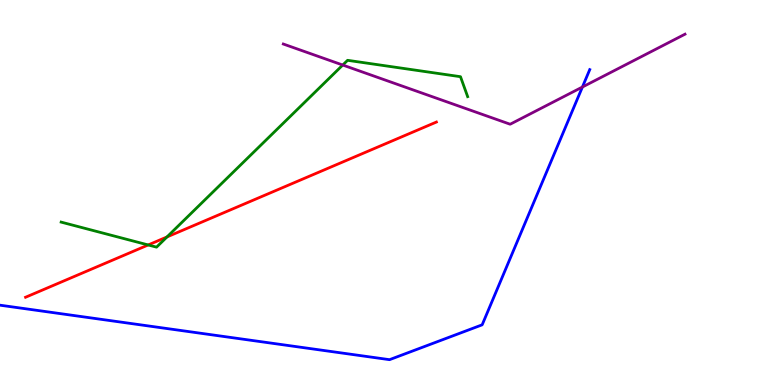[{'lines': ['blue', 'red'], 'intersections': []}, {'lines': ['green', 'red'], 'intersections': [{'x': 1.91, 'y': 3.64}, {'x': 2.15, 'y': 3.85}]}, {'lines': ['purple', 'red'], 'intersections': []}, {'lines': ['blue', 'green'], 'intersections': []}, {'lines': ['blue', 'purple'], 'intersections': [{'x': 7.51, 'y': 7.74}]}, {'lines': ['green', 'purple'], 'intersections': [{'x': 4.42, 'y': 8.31}]}]